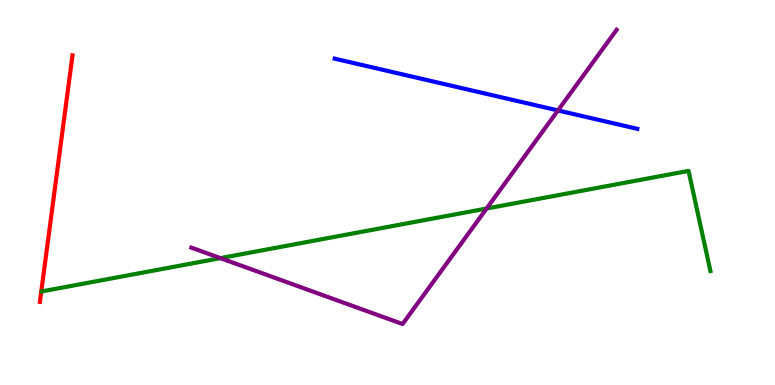[{'lines': ['blue', 'red'], 'intersections': []}, {'lines': ['green', 'red'], 'intersections': []}, {'lines': ['purple', 'red'], 'intersections': []}, {'lines': ['blue', 'green'], 'intersections': []}, {'lines': ['blue', 'purple'], 'intersections': [{'x': 7.2, 'y': 7.13}]}, {'lines': ['green', 'purple'], 'intersections': [{'x': 2.84, 'y': 3.3}, {'x': 6.28, 'y': 4.58}]}]